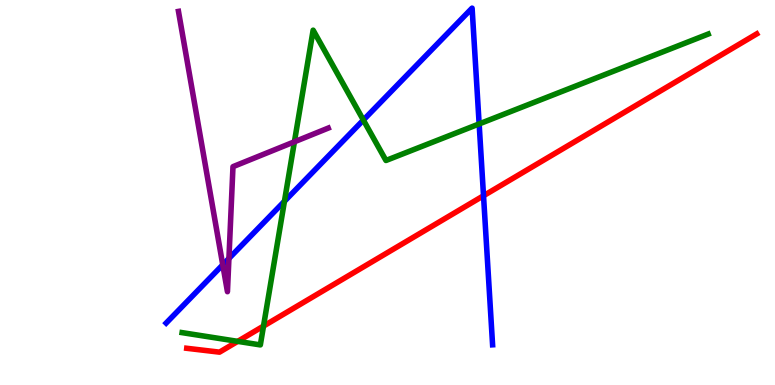[{'lines': ['blue', 'red'], 'intersections': [{'x': 6.24, 'y': 4.92}]}, {'lines': ['green', 'red'], 'intersections': [{'x': 3.07, 'y': 1.13}, {'x': 3.4, 'y': 1.53}]}, {'lines': ['purple', 'red'], 'intersections': []}, {'lines': ['blue', 'green'], 'intersections': [{'x': 3.67, 'y': 4.77}, {'x': 4.69, 'y': 6.88}, {'x': 6.18, 'y': 6.78}]}, {'lines': ['blue', 'purple'], 'intersections': [{'x': 2.87, 'y': 3.12}, {'x': 2.95, 'y': 3.29}]}, {'lines': ['green', 'purple'], 'intersections': [{'x': 3.8, 'y': 6.32}]}]